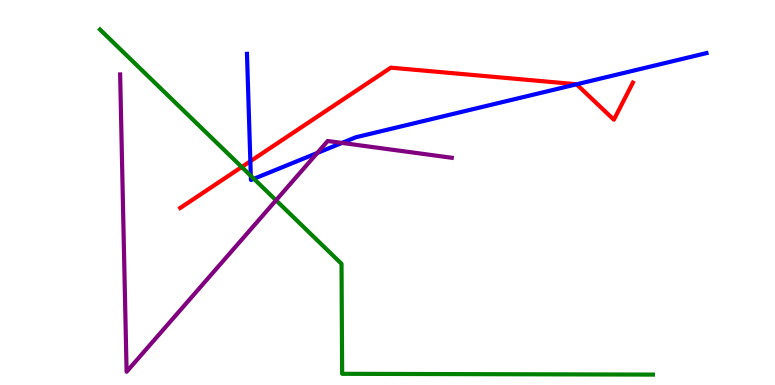[{'lines': ['blue', 'red'], 'intersections': [{'x': 3.23, 'y': 5.81}, {'x': 7.44, 'y': 7.81}]}, {'lines': ['green', 'red'], 'intersections': [{'x': 3.12, 'y': 5.66}]}, {'lines': ['purple', 'red'], 'intersections': []}, {'lines': ['blue', 'green'], 'intersections': [{'x': 3.24, 'y': 5.43}, {'x': 3.28, 'y': 5.36}]}, {'lines': ['blue', 'purple'], 'intersections': [{'x': 4.09, 'y': 6.03}, {'x': 4.41, 'y': 6.29}]}, {'lines': ['green', 'purple'], 'intersections': [{'x': 3.56, 'y': 4.8}]}]